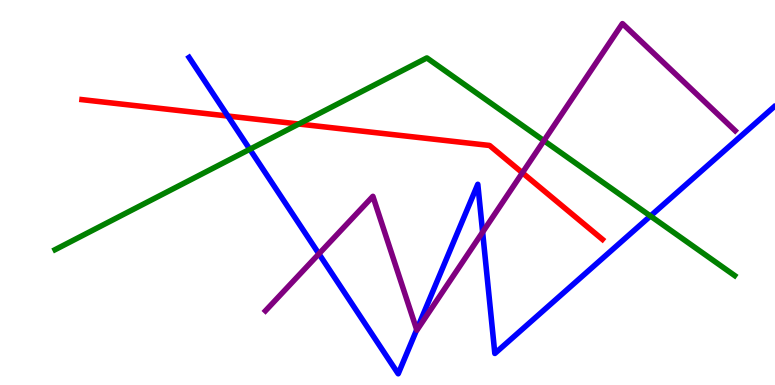[{'lines': ['blue', 'red'], 'intersections': [{'x': 2.94, 'y': 6.99}]}, {'lines': ['green', 'red'], 'intersections': [{'x': 3.85, 'y': 6.78}]}, {'lines': ['purple', 'red'], 'intersections': [{'x': 6.74, 'y': 5.51}]}, {'lines': ['blue', 'green'], 'intersections': [{'x': 3.22, 'y': 6.12}, {'x': 8.39, 'y': 4.39}]}, {'lines': ['blue', 'purple'], 'intersections': [{'x': 4.12, 'y': 3.41}, {'x': 5.38, 'y': 1.44}, {'x': 6.23, 'y': 3.97}]}, {'lines': ['green', 'purple'], 'intersections': [{'x': 7.02, 'y': 6.35}]}]